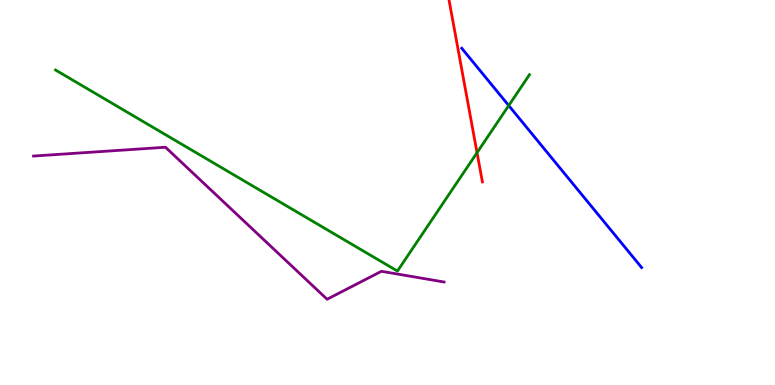[{'lines': ['blue', 'red'], 'intersections': []}, {'lines': ['green', 'red'], 'intersections': [{'x': 6.16, 'y': 6.03}]}, {'lines': ['purple', 'red'], 'intersections': []}, {'lines': ['blue', 'green'], 'intersections': [{'x': 6.56, 'y': 7.26}]}, {'lines': ['blue', 'purple'], 'intersections': []}, {'lines': ['green', 'purple'], 'intersections': []}]